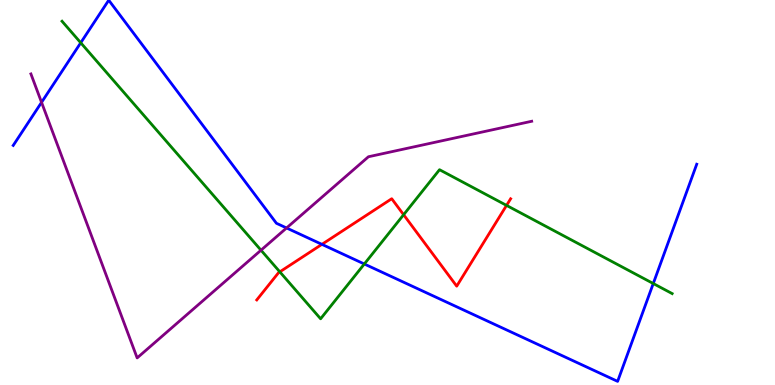[{'lines': ['blue', 'red'], 'intersections': [{'x': 4.15, 'y': 3.65}]}, {'lines': ['green', 'red'], 'intersections': [{'x': 3.61, 'y': 2.94}, {'x': 5.21, 'y': 4.42}, {'x': 6.54, 'y': 4.67}]}, {'lines': ['purple', 'red'], 'intersections': []}, {'lines': ['blue', 'green'], 'intersections': [{'x': 1.04, 'y': 8.89}, {'x': 4.7, 'y': 3.14}, {'x': 8.43, 'y': 2.64}]}, {'lines': ['blue', 'purple'], 'intersections': [{'x': 0.536, 'y': 7.34}, {'x': 3.7, 'y': 4.08}]}, {'lines': ['green', 'purple'], 'intersections': [{'x': 3.37, 'y': 3.5}]}]